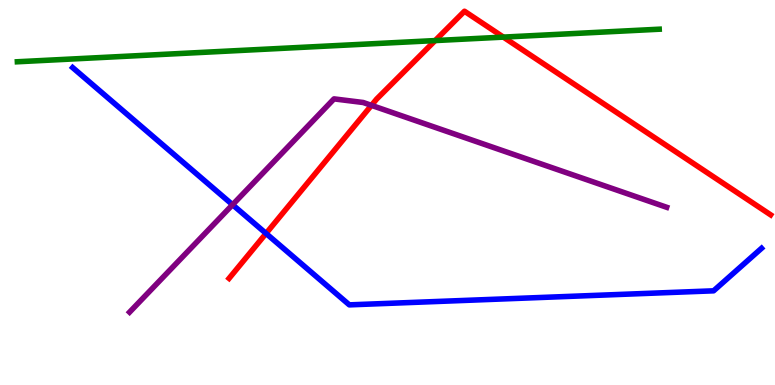[{'lines': ['blue', 'red'], 'intersections': [{'x': 3.43, 'y': 3.94}]}, {'lines': ['green', 'red'], 'intersections': [{'x': 5.61, 'y': 8.95}, {'x': 6.5, 'y': 9.04}]}, {'lines': ['purple', 'red'], 'intersections': [{'x': 4.79, 'y': 7.26}]}, {'lines': ['blue', 'green'], 'intersections': []}, {'lines': ['blue', 'purple'], 'intersections': [{'x': 3.0, 'y': 4.68}]}, {'lines': ['green', 'purple'], 'intersections': []}]